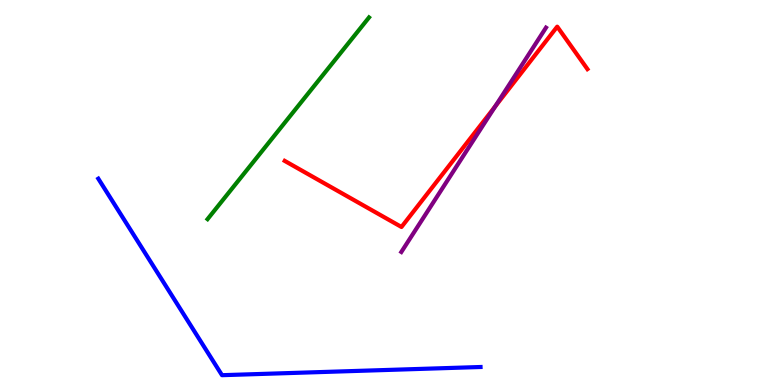[{'lines': ['blue', 'red'], 'intersections': []}, {'lines': ['green', 'red'], 'intersections': []}, {'lines': ['purple', 'red'], 'intersections': [{'x': 6.39, 'y': 7.24}]}, {'lines': ['blue', 'green'], 'intersections': []}, {'lines': ['blue', 'purple'], 'intersections': []}, {'lines': ['green', 'purple'], 'intersections': []}]